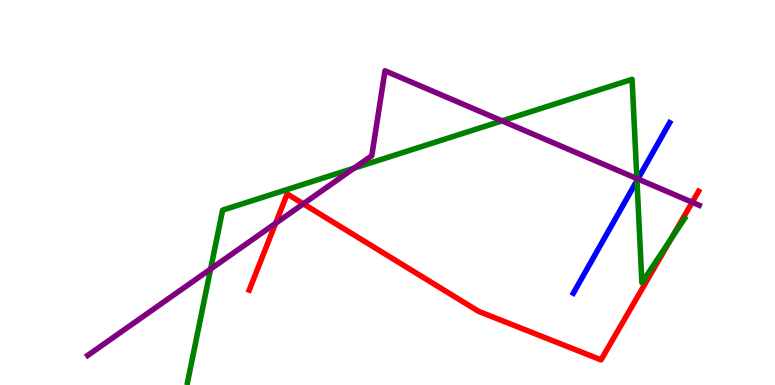[{'lines': ['blue', 'red'], 'intersections': []}, {'lines': ['green', 'red'], 'intersections': [{'x': 8.66, 'y': 3.8}]}, {'lines': ['purple', 'red'], 'intersections': [{'x': 3.56, 'y': 4.2}, {'x': 3.91, 'y': 4.71}, {'x': 8.93, 'y': 4.75}]}, {'lines': ['blue', 'green'], 'intersections': [{'x': 8.22, 'y': 5.31}]}, {'lines': ['blue', 'purple'], 'intersections': [{'x': 8.23, 'y': 5.35}]}, {'lines': ['green', 'purple'], 'intersections': [{'x': 2.72, 'y': 3.01}, {'x': 4.57, 'y': 5.63}, {'x': 6.48, 'y': 6.86}, {'x': 8.22, 'y': 5.36}]}]